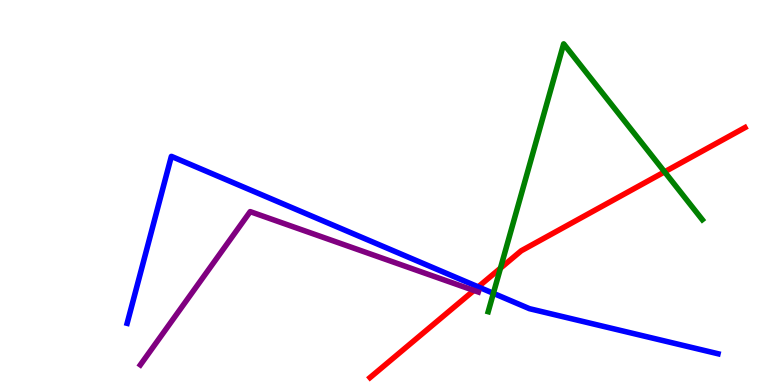[{'lines': ['blue', 'red'], 'intersections': [{'x': 6.17, 'y': 2.55}]}, {'lines': ['green', 'red'], 'intersections': [{'x': 6.46, 'y': 3.03}, {'x': 8.58, 'y': 5.54}]}, {'lines': ['purple', 'red'], 'intersections': [{'x': 6.12, 'y': 2.46}]}, {'lines': ['blue', 'green'], 'intersections': [{'x': 6.37, 'y': 2.38}]}, {'lines': ['blue', 'purple'], 'intersections': []}, {'lines': ['green', 'purple'], 'intersections': []}]